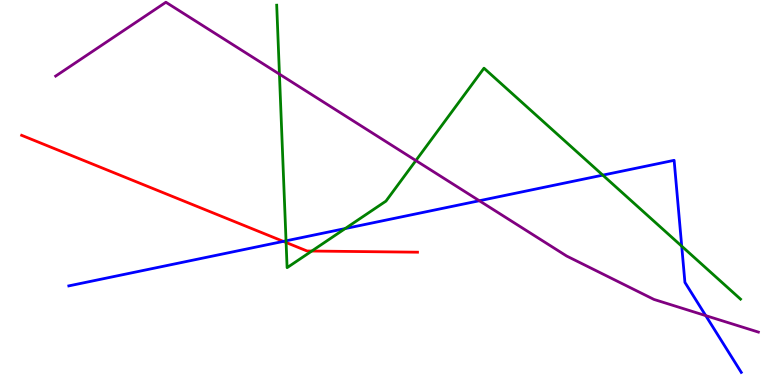[{'lines': ['blue', 'red'], 'intersections': [{'x': 3.66, 'y': 3.73}]}, {'lines': ['green', 'red'], 'intersections': [{'x': 3.69, 'y': 3.7}, {'x': 4.02, 'y': 3.48}]}, {'lines': ['purple', 'red'], 'intersections': []}, {'lines': ['blue', 'green'], 'intersections': [{'x': 3.69, 'y': 3.74}, {'x': 4.45, 'y': 4.06}, {'x': 7.78, 'y': 5.45}, {'x': 8.8, 'y': 3.61}]}, {'lines': ['blue', 'purple'], 'intersections': [{'x': 6.18, 'y': 4.79}, {'x': 9.11, 'y': 1.8}]}, {'lines': ['green', 'purple'], 'intersections': [{'x': 3.61, 'y': 8.07}, {'x': 5.37, 'y': 5.83}]}]